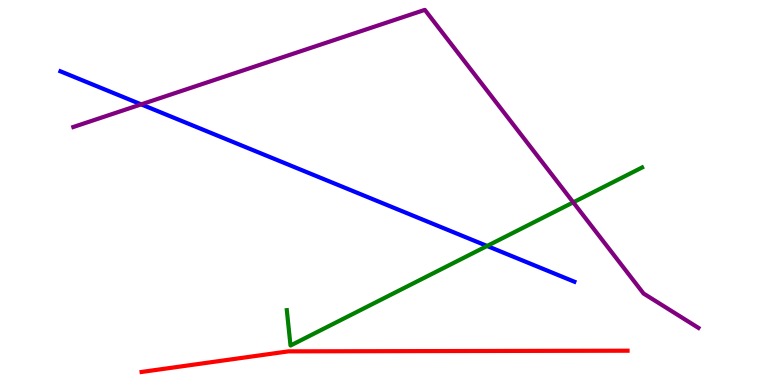[{'lines': ['blue', 'red'], 'intersections': []}, {'lines': ['green', 'red'], 'intersections': []}, {'lines': ['purple', 'red'], 'intersections': []}, {'lines': ['blue', 'green'], 'intersections': [{'x': 6.29, 'y': 3.61}]}, {'lines': ['blue', 'purple'], 'intersections': [{'x': 1.82, 'y': 7.29}]}, {'lines': ['green', 'purple'], 'intersections': [{'x': 7.4, 'y': 4.74}]}]